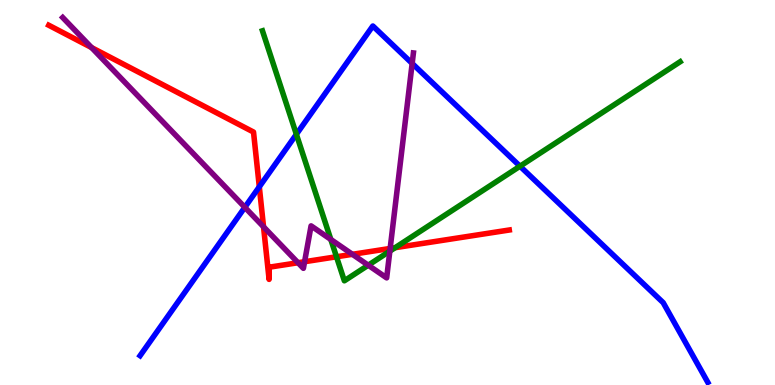[{'lines': ['blue', 'red'], 'intersections': [{'x': 3.35, 'y': 5.15}]}, {'lines': ['green', 'red'], 'intersections': [{'x': 4.34, 'y': 3.33}, {'x': 5.1, 'y': 3.57}]}, {'lines': ['purple', 'red'], 'intersections': [{'x': 1.18, 'y': 8.76}, {'x': 3.4, 'y': 4.11}, {'x': 3.85, 'y': 3.18}, {'x': 3.93, 'y': 3.2}, {'x': 4.55, 'y': 3.39}, {'x': 5.03, 'y': 3.55}]}, {'lines': ['blue', 'green'], 'intersections': [{'x': 3.82, 'y': 6.51}, {'x': 6.71, 'y': 5.68}]}, {'lines': ['blue', 'purple'], 'intersections': [{'x': 3.16, 'y': 4.62}, {'x': 5.32, 'y': 8.35}]}, {'lines': ['green', 'purple'], 'intersections': [{'x': 4.27, 'y': 3.78}, {'x': 4.75, 'y': 3.11}, {'x': 5.03, 'y': 3.48}]}]